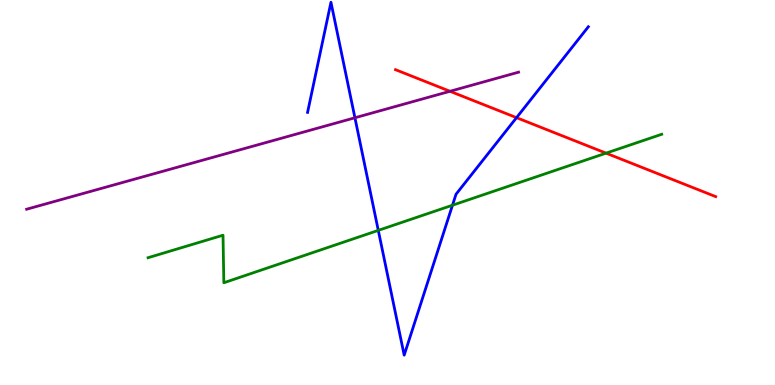[{'lines': ['blue', 'red'], 'intersections': [{'x': 6.66, 'y': 6.94}]}, {'lines': ['green', 'red'], 'intersections': [{'x': 7.82, 'y': 6.02}]}, {'lines': ['purple', 'red'], 'intersections': [{'x': 5.81, 'y': 7.63}]}, {'lines': ['blue', 'green'], 'intersections': [{'x': 4.88, 'y': 4.02}, {'x': 5.84, 'y': 4.67}]}, {'lines': ['blue', 'purple'], 'intersections': [{'x': 4.58, 'y': 6.94}]}, {'lines': ['green', 'purple'], 'intersections': []}]